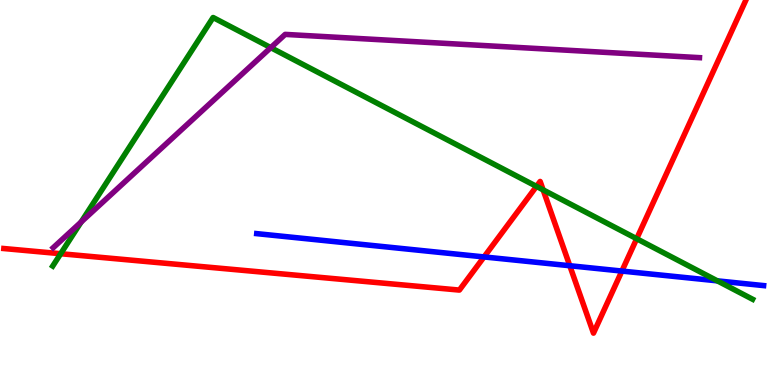[{'lines': ['blue', 'red'], 'intersections': [{'x': 6.25, 'y': 3.33}, {'x': 7.35, 'y': 3.1}, {'x': 8.02, 'y': 2.96}]}, {'lines': ['green', 'red'], 'intersections': [{'x': 0.783, 'y': 3.41}, {'x': 6.92, 'y': 5.16}, {'x': 7.01, 'y': 5.07}, {'x': 8.22, 'y': 3.8}]}, {'lines': ['purple', 'red'], 'intersections': []}, {'lines': ['blue', 'green'], 'intersections': [{'x': 9.26, 'y': 2.71}]}, {'lines': ['blue', 'purple'], 'intersections': []}, {'lines': ['green', 'purple'], 'intersections': [{'x': 1.05, 'y': 4.23}, {'x': 3.49, 'y': 8.76}]}]